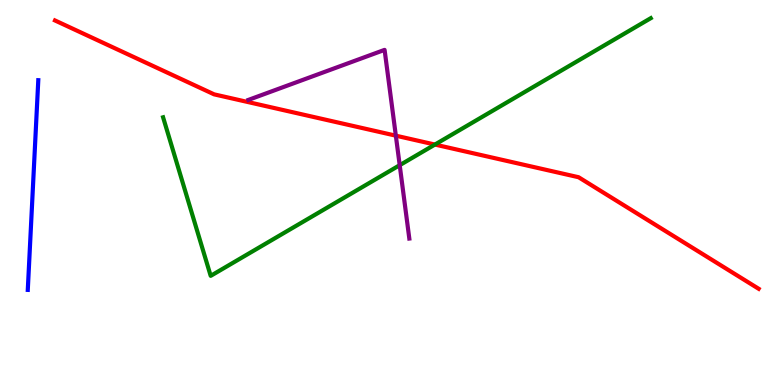[{'lines': ['blue', 'red'], 'intersections': []}, {'lines': ['green', 'red'], 'intersections': [{'x': 5.61, 'y': 6.25}]}, {'lines': ['purple', 'red'], 'intersections': [{'x': 5.11, 'y': 6.48}]}, {'lines': ['blue', 'green'], 'intersections': []}, {'lines': ['blue', 'purple'], 'intersections': []}, {'lines': ['green', 'purple'], 'intersections': [{'x': 5.16, 'y': 5.71}]}]